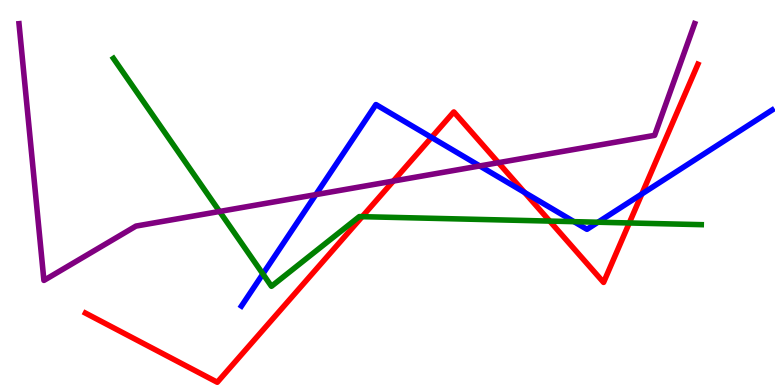[{'lines': ['blue', 'red'], 'intersections': [{'x': 5.57, 'y': 6.43}, {'x': 6.77, 'y': 5.0}, {'x': 8.28, 'y': 4.96}]}, {'lines': ['green', 'red'], 'intersections': [{'x': 4.67, 'y': 4.37}, {'x': 7.09, 'y': 4.26}, {'x': 8.12, 'y': 4.21}]}, {'lines': ['purple', 'red'], 'intersections': [{'x': 5.08, 'y': 5.3}, {'x': 6.43, 'y': 5.77}]}, {'lines': ['blue', 'green'], 'intersections': [{'x': 3.39, 'y': 2.88}, {'x': 7.41, 'y': 4.24}, {'x': 7.72, 'y': 4.23}]}, {'lines': ['blue', 'purple'], 'intersections': [{'x': 4.07, 'y': 4.94}, {'x': 6.19, 'y': 5.69}]}, {'lines': ['green', 'purple'], 'intersections': [{'x': 2.83, 'y': 4.51}]}]